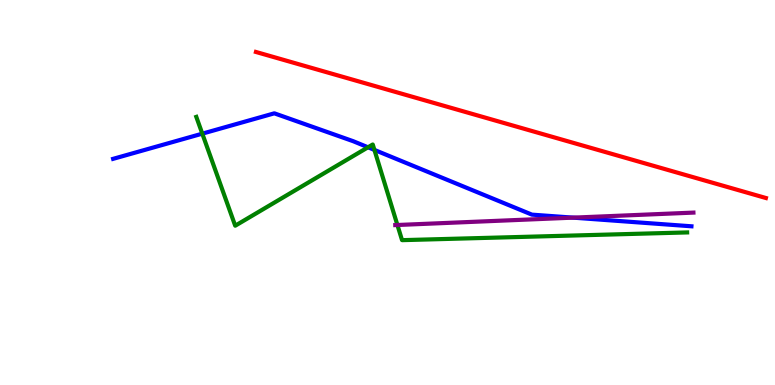[{'lines': ['blue', 'red'], 'intersections': []}, {'lines': ['green', 'red'], 'intersections': []}, {'lines': ['purple', 'red'], 'intersections': []}, {'lines': ['blue', 'green'], 'intersections': [{'x': 2.61, 'y': 6.53}, {'x': 4.75, 'y': 6.17}, {'x': 4.83, 'y': 6.11}]}, {'lines': ['blue', 'purple'], 'intersections': [{'x': 7.39, 'y': 4.35}]}, {'lines': ['green', 'purple'], 'intersections': [{'x': 5.13, 'y': 4.16}]}]